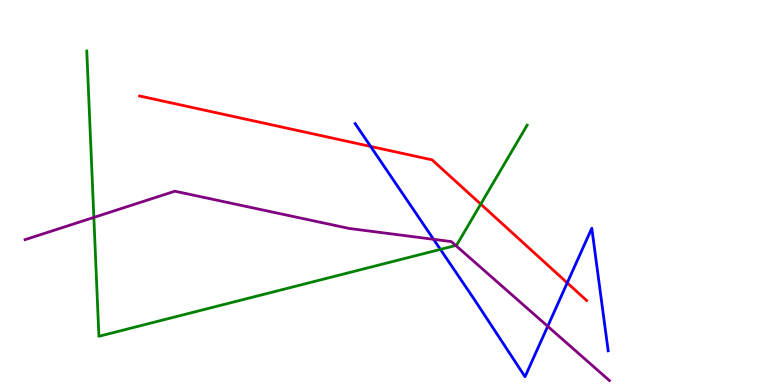[{'lines': ['blue', 'red'], 'intersections': [{'x': 4.78, 'y': 6.2}, {'x': 7.32, 'y': 2.65}]}, {'lines': ['green', 'red'], 'intersections': [{'x': 6.2, 'y': 4.7}]}, {'lines': ['purple', 'red'], 'intersections': []}, {'lines': ['blue', 'green'], 'intersections': [{'x': 5.68, 'y': 3.52}]}, {'lines': ['blue', 'purple'], 'intersections': [{'x': 5.59, 'y': 3.78}, {'x': 7.07, 'y': 1.52}]}, {'lines': ['green', 'purple'], 'intersections': [{'x': 1.21, 'y': 4.35}, {'x': 5.88, 'y': 3.62}]}]